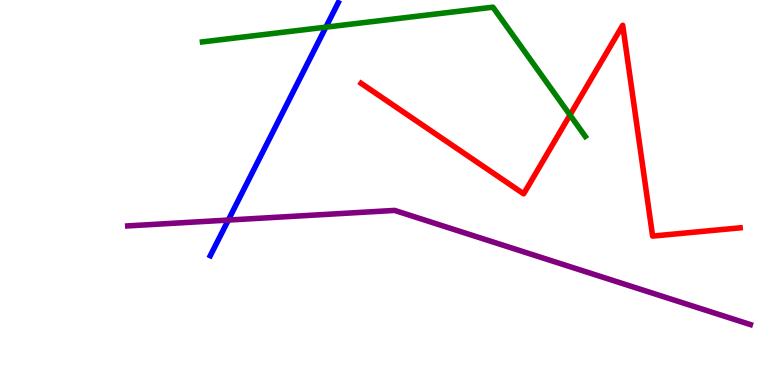[{'lines': ['blue', 'red'], 'intersections': []}, {'lines': ['green', 'red'], 'intersections': [{'x': 7.35, 'y': 7.01}]}, {'lines': ['purple', 'red'], 'intersections': []}, {'lines': ['blue', 'green'], 'intersections': [{'x': 4.2, 'y': 9.29}]}, {'lines': ['blue', 'purple'], 'intersections': [{'x': 2.95, 'y': 4.28}]}, {'lines': ['green', 'purple'], 'intersections': []}]